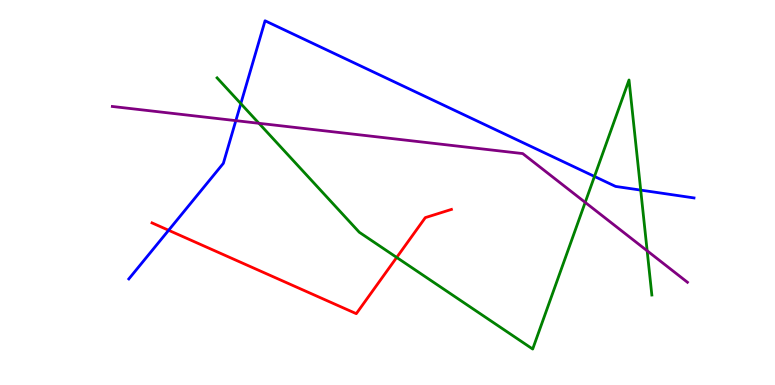[{'lines': ['blue', 'red'], 'intersections': [{'x': 2.18, 'y': 4.02}]}, {'lines': ['green', 'red'], 'intersections': [{'x': 5.12, 'y': 3.31}]}, {'lines': ['purple', 'red'], 'intersections': []}, {'lines': ['blue', 'green'], 'intersections': [{'x': 3.11, 'y': 7.31}, {'x': 7.67, 'y': 5.42}, {'x': 8.27, 'y': 5.06}]}, {'lines': ['blue', 'purple'], 'intersections': [{'x': 3.04, 'y': 6.87}]}, {'lines': ['green', 'purple'], 'intersections': [{'x': 3.34, 'y': 6.8}, {'x': 7.55, 'y': 4.74}, {'x': 8.35, 'y': 3.49}]}]